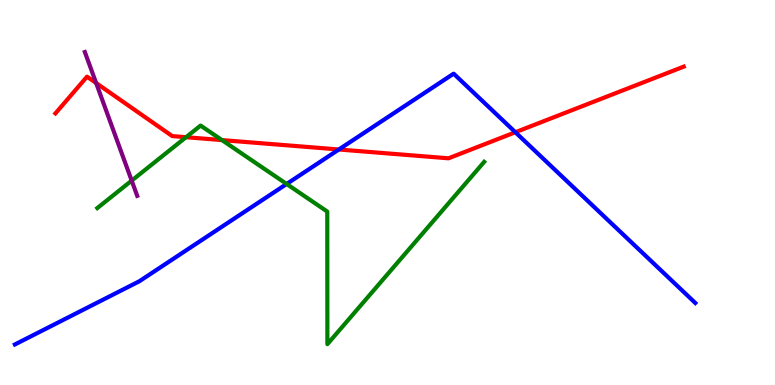[{'lines': ['blue', 'red'], 'intersections': [{'x': 4.37, 'y': 6.12}, {'x': 6.65, 'y': 6.57}]}, {'lines': ['green', 'red'], 'intersections': [{'x': 2.4, 'y': 6.44}, {'x': 2.86, 'y': 6.36}]}, {'lines': ['purple', 'red'], 'intersections': [{'x': 1.24, 'y': 7.84}]}, {'lines': ['blue', 'green'], 'intersections': [{'x': 3.7, 'y': 5.22}]}, {'lines': ['blue', 'purple'], 'intersections': []}, {'lines': ['green', 'purple'], 'intersections': [{'x': 1.7, 'y': 5.31}]}]